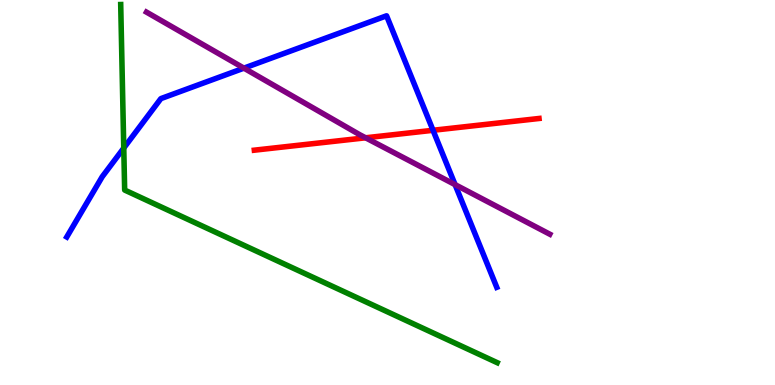[{'lines': ['blue', 'red'], 'intersections': [{'x': 5.59, 'y': 6.62}]}, {'lines': ['green', 'red'], 'intersections': []}, {'lines': ['purple', 'red'], 'intersections': [{'x': 4.72, 'y': 6.42}]}, {'lines': ['blue', 'green'], 'intersections': [{'x': 1.6, 'y': 6.15}]}, {'lines': ['blue', 'purple'], 'intersections': [{'x': 3.15, 'y': 8.23}, {'x': 5.87, 'y': 5.2}]}, {'lines': ['green', 'purple'], 'intersections': []}]